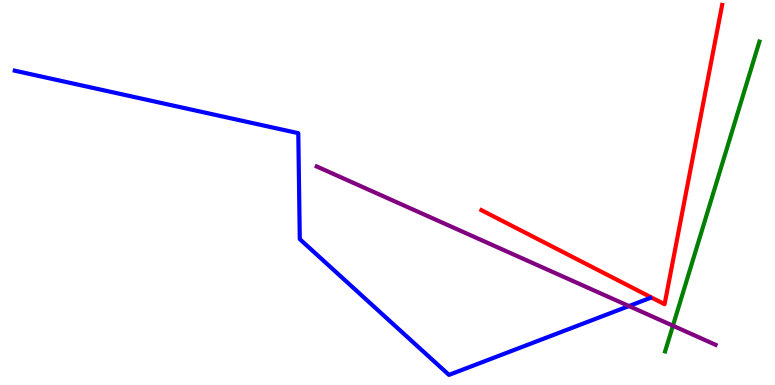[{'lines': ['blue', 'red'], 'intersections': []}, {'lines': ['green', 'red'], 'intersections': []}, {'lines': ['purple', 'red'], 'intersections': []}, {'lines': ['blue', 'green'], 'intersections': []}, {'lines': ['blue', 'purple'], 'intersections': [{'x': 8.12, 'y': 2.05}]}, {'lines': ['green', 'purple'], 'intersections': [{'x': 8.68, 'y': 1.54}]}]